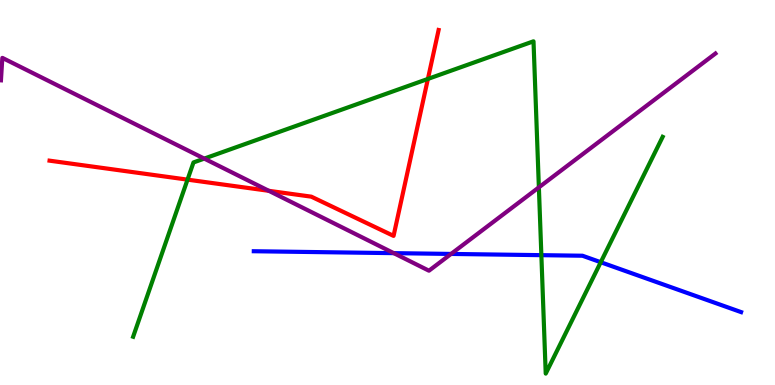[{'lines': ['blue', 'red'], 'intersections': []}, {'lines': ['green', 'red'], 'intersections': [{'x': 2.42, 'y': 5.33}, {'x': 5.52, 'y': 7.95}]}, {'lines': ['purple', 'red'], 'intersections': [{'x': 3.47, 'y': 5.04}]}, {'lines': ['blue', 'green'], 'intersections': [{'x': 6.99, 'y': 3.37}, {'x': 7.75, 'y': 3.19}]}, {'lines': ['blue', 'purple'], 'intersections': [{'x': 5.08, 'y': 3.42}, {'x': 5.82, 'y': 3.4}]}, {'lines': ['green', 'purple'], 'intersections': [{'x': 2.64, 'y': 5.88}, {'x': 6.95, 'y': 5.13}]}]